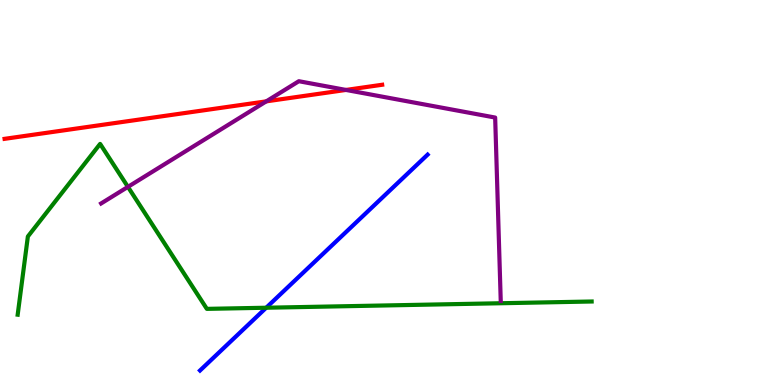[{'lines': ['blue', 'red'], 'intersections': []}, {'lines': ['green', 'red'], 'intersections': []}, {'lines': ['purple', 'red'], 'intersections': [{'x': 3.44, 'y': 7.37}, {'x': 4.46, 'y': 7.66}]}, {'lines': ['blue', 'green'], 'intersections': [{'x': 3.43, 'y': 2.01}]}, {'lines': ['blue', 'purple'], 'intersections': []}, {'lines': ['green', 'purple'], 'intersections': [{'x': 1.65, 'y': 5.15}]}]